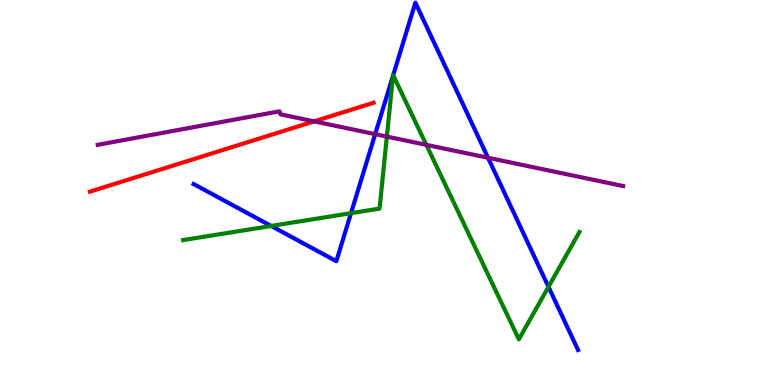[{'lines': ['blue', 'red'], 'intersections': []}, {'lines': ['green', 'red'], 'intersections': []}, {'lines': ['purple', 'red'], 'intersections': [{'x': 4.05, 'y': 6.85}]}, {'lines': ['blue', 'green'], 'intersections': [{'x': 3.5, 'y': 4.13}, {'x': 4.53, 'y': 4.46}, {'x': 5.07, 'y': 8.03}, {'x': 5.07, 'y': 8.05}, {'x': 7.08, 'y': 2.55}]}, {'lines': ['blue', 'purple'], 'intersections': [{'x': 4.84, 'y': 6.52}, {'x': 6.3, 'y': 5.9}]}, {'lines': ['green', 'purple'], 'intersections': [{'x': 4.99, 'y': 6.45}, {'x': 5.5, 'y': 6.24}]}]